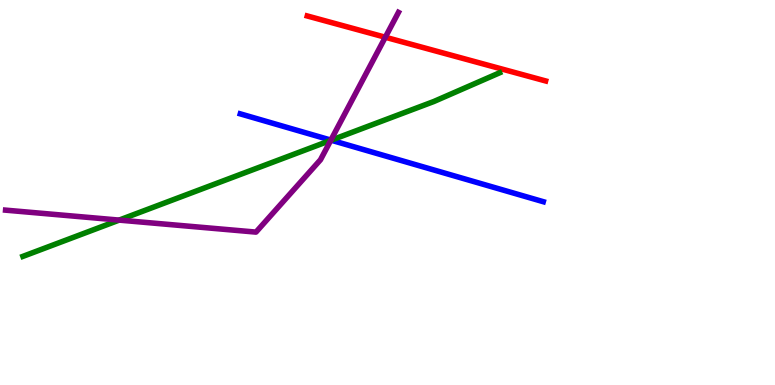[{'lines': ['blue', 'red'], 'intersections': []}, {'lines': ['green', 'red'], 'intersections': []}, {'lines': ['purple', 'red'], 'intersections': [{'x': 4.97, 'y': 9.03}]}, {'lines': ['blue', 'green'], 'intersections': [{'x': 4.27, 'y': 6.36}]}, {'lines': ['blue', 'purple'], 'intersections': [{'x': 4.27, 'y': 6.36}]}, {'lines': ['green', 'purple'], 'intersections': [{'x': 1.54, 'y': 4.28}, {'x': 4.27, 'y': 6.35}]}]